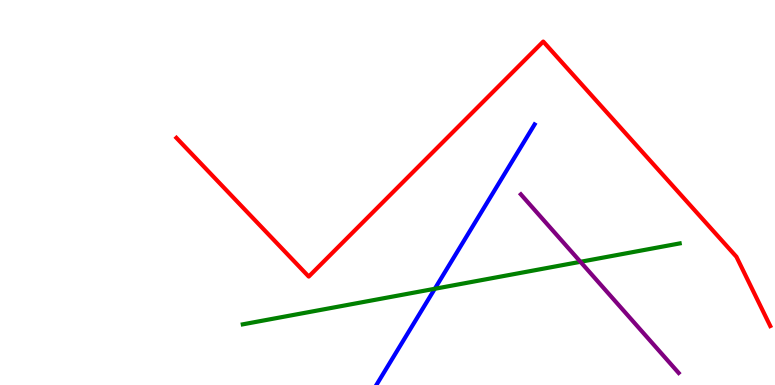[{'lines': ['blue', 'red'], 'intersections': []}, {'lines': ['green', 'red'], 'intersections': []}, {'lines': ['purple', 'red'], 'intersections': []}, {'lines': ['blue', 'green'], 'intersections': [{'x': 5.61, 'y': 2.5}]}, {'lines': ['blue', 'purple'], 'intersections': []}, {'lines': ['green', 'purple'], 'intersections': [{'x': 7.49, 'y': 3.2}]}]